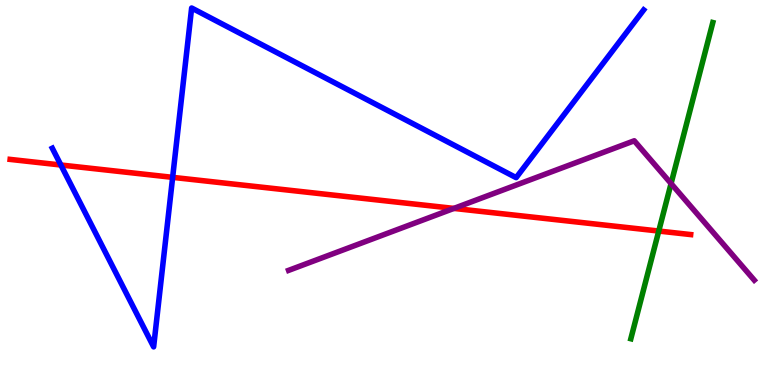[{'lines': ['blue', 'red'], 'intersections': [{'x': 0.785, 'y': 5.71}, {'x': 2.23, 'y': 5.39}]}, {'lines': ['green', 'red'], 'intersections': [{'x': 8.5, 'y': 4.0}]}, {'lines': ['purple', 'red'], 'intersections': [{'x': 5.86, 'y': 4.59}]}, {'lines': ['blue', 'green'], 'intersections': []}, {'lines': ['blue', 'purple'], 'intersections': []}, {'lines': ['green', 'purple'], 'intersections': [{'x': 8.66, 'y': 5.23}]}]